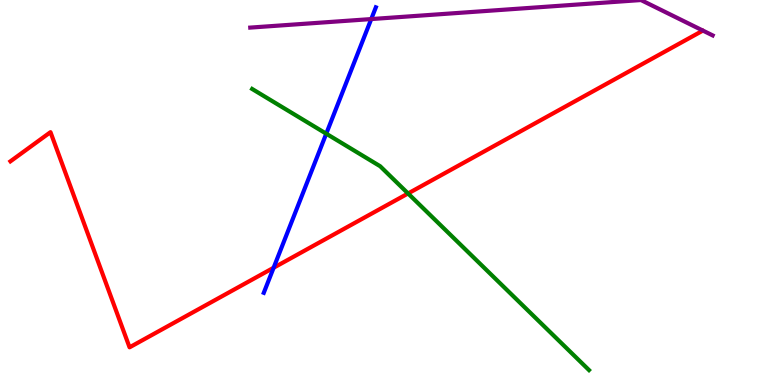[{'lines': ['blue', 'red'], 'intersections': [{'x': 3.53, 'y': 3.05}]}, {'lines': ['green', 'red'], 'intersections': [{'x': 5.27, 'y': 4.97}]}, {'lines': ['purple', 'red'], 'intersections': []}, {'lines': ['blue', 'green'], 'intersections': [{'x': 4.21, 'y': 6.53}]}, {'lines': ['blue', 'purple'], 'intersections': [{'x': 4.79, 'y': 9.5}]}, {'lines': ['green', 'purple'], 'intersections': []}]